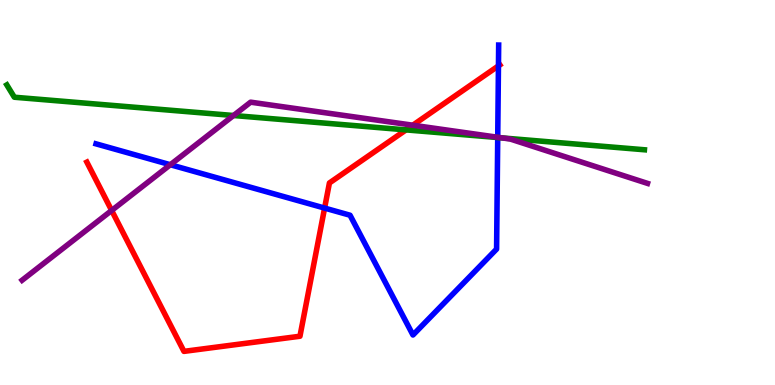[{'lines': ['blue', 'red'], 'intersections': [{'x': 4.19, 'y': 4.6}, {'x': 6.43, 'y': 8.29}]}, {'lines': ['green', 'red'], 'intersections': [{'x': 5.24, 'y': 6.63}]}, {'lines': ['purple', 'red'], 'intersections': [{'x': 1.44, 'y': 4.53}, {'x': 5.33, 'y': 6.75}]}, {'lines': ['blue', 'green'], 'intersections': [{'x': 6.42, 'y': 6.43}]}, {'lines': ['blue', 'purple'], 'intersections': [{'x': 2.2, 'y': 5.72}, {'x': 6.42, 'y': 6.43}]}, {'lines': ['green', 'purple'], 'intersections': [{'x': 3.01, 'y': 7.0}, {'x': 6.48, 'y': 6.42}]}]